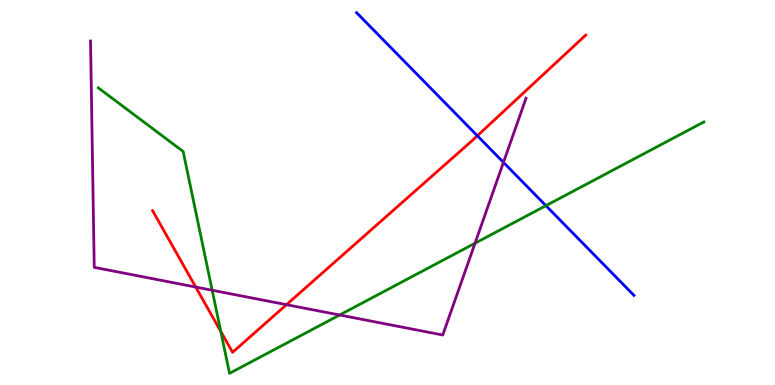[{'lines': ['blue', 'red'], 'intersections': [{'x': 6.16, 'y': 6.47}]}, {'lines': ['green', 'red'], 'intersections': [{'x': 2.85, 'y': 1.39}]}, {'lines': ['purple', 'red'], 'intersections': [{'x': 2.53, 'y': 2.54}, {'x': 3.7, 'y': 2.09}]}, {'lines': ['blue', 'green'], 'intersections': [{'x': 7.04, 'y': 4.66}]}, {'lines': ['blue', 'purple'], 'intersections': [{'x': 6.5, 'y': 5.78}]}, {'lines': ['green', 'purple'], 'intersections': [{'x': 2.74, 'y': 2.46}, {'x': 4.38, 'y': 1.82}, {'x': 6.13, 'y': 3.68}]}]